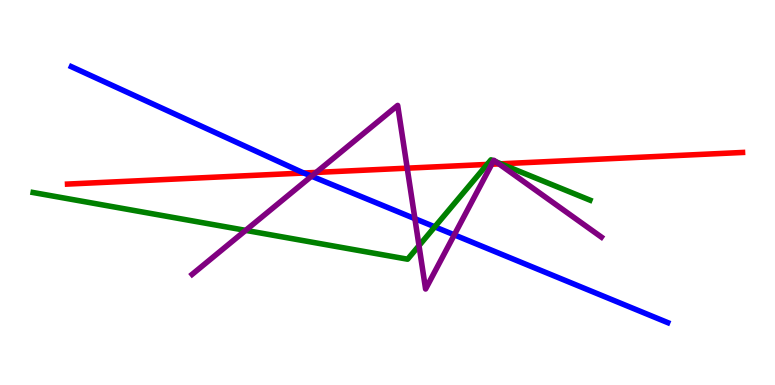[{'lines': ['blue', 'red'], 'intersections': [{'x': 3.92, 'y': 5.51}]}, {'lines': ['green', 'red'], 'intersections': [{'x': 6.29, 'y': 5.73}, {'x': 6.46, 'y': 5.75}]}, {'lines': ['purple', 'red'], 'intersections': [{'x': 4.08, 'y': 5.52}, {'x': 5.25, 'y': 5.63}, {'x': 6.34, 'y': 5.73}, {'x': 6.44, 'y': 5.74}]}, {'lines': ['blue', 'green'], 'intersections': [{'x': 5.61, 'y': 4.11}]}, {'lines': ['blue', 'purple'], 'intersections': [{'x': 4.02, 'y': 5.42}, {'x': 5.35, 'y': 4.32}, {'x': 5.86, 'y': 3.9}]}, {'lines': ['green', 'purple'], 'intersections': [{'x': 3.17, 'y': 4.02}, {'x': 5.41, 'y': 3.62}, {'x': 6.37, 'y': 5.82}, {'x': 6.4, 'y': 5.79}]}]